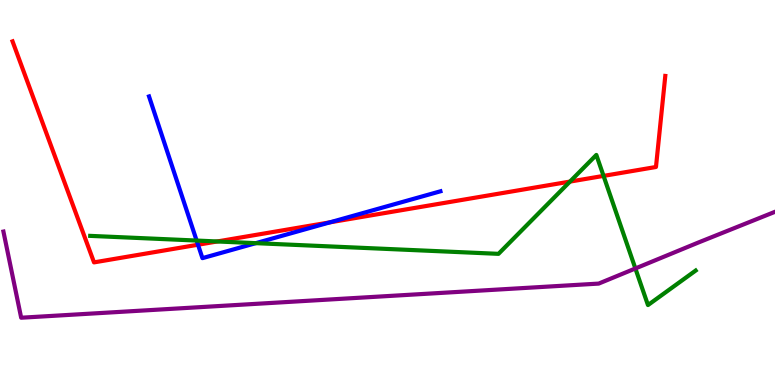[{'lines': ['blue', 'red'], 'intersections': [{'x': 2.55, 'y': 3.64}, {'x': 4.26, 'y': 4.23}]}, {'lines': ['green', 'red'], 'intersections': [{'x': 2.8, 'y': 3.73}, {'x': 7.35, 'y': 5.28}, {'x': 7.79, 'y': 5.43}]}, {'lines': ['purple', 'red'], 'intersections': []}, {'lines': ['blue', 'green'], 'intersections': [{'x': 2.54, 'y': 3.75}, {'x': 3.3, 'y': 3.68}]}, {'lines': ['blue', 'purple'], 'intersections': []}, {'lines': ['green', 'purple'], 'intersections': [{'x': 8.2, 'y': 3.03}]}]